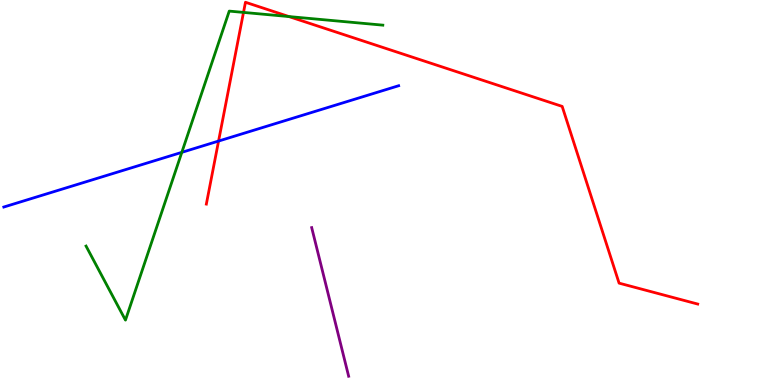[{'lines': ['blue', 'red'], 'intersections': [{'x': 2.82, 'y': 6.34}]}, {'lines': ['green', 'red'], 'intersections': [{'x': 3.14, 'y': 9.68}, {'x': 3.73, 'y': 9.57}]}, {'lines': ['purple', 'red'], 'intersections': []}, {'lines': ['blue', 'green'], 'intersections': [{'x': 2.35, 'y': 6.04}]}, {'lines': ['blue', 'purple'], 'intersections': []}, {'lines': ['green', 'purple'], 'intersections': []}]